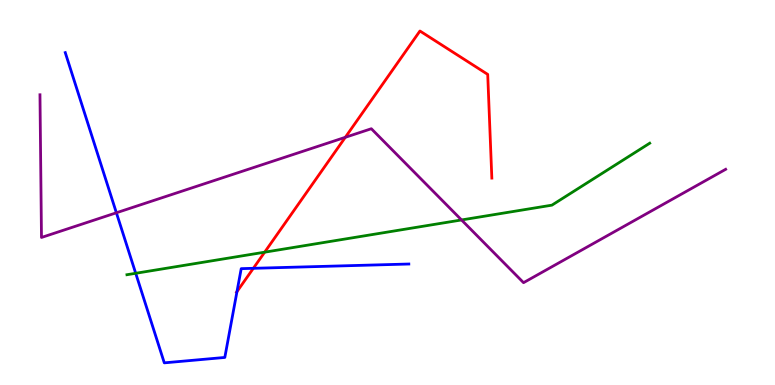[{'lines': ['blue', 'red'], 'intersections': [{'x': 3.06, 'y': 2.43}, {'x': 3.27, 'y': 3.03}]}, {'lines': ['green', 'red'], 'intersections': [{'x': 3.42, 'y': 3.45}]}, {'lines': ['purple', 'red'], 'intersections': [{'x': 4.46, 'y': 6.43}]}, {'lines': ['blue', 'green'], 'intersections': [{'x': 1.75, 'y': 2.9}]}, {'lines': ['blue', 'purple'], 'intersections': [{'x': 1.5, 'y': 4.47}]}, {'lines': ['green', 'purple'], 'intersections': [{'x': 5.96, 'y': 4.29}]}]